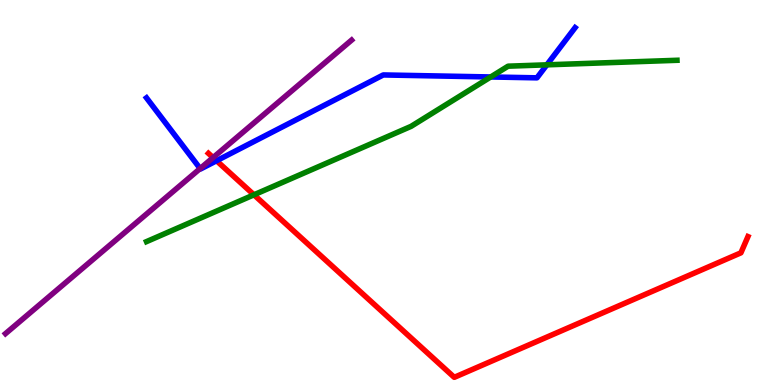[{'lines': ['blue', 'red'], 'intersections': [{'x': 2.79, 'y': 5.82}]}, {'lines': ['green', 'red'], 'intersections': [{'x': 3.28, 'y': 4.94}]}, {'lines': ['purple', 'red'], 'intersections': [{'x': 2.75, 'y': 5.91}]}, {'lines': ['blue', 'green'], 'intersections': [{'x': 6.33, 'y': 8.0}, {'x': 7.06, 'y': 8.32}]}, {'lines': ['blue', 'purple'], 'intersections': [{'x': 2.58, 'y': 5.62}]}, {'lines': ['green', 'purple'], 'intersections': []}]